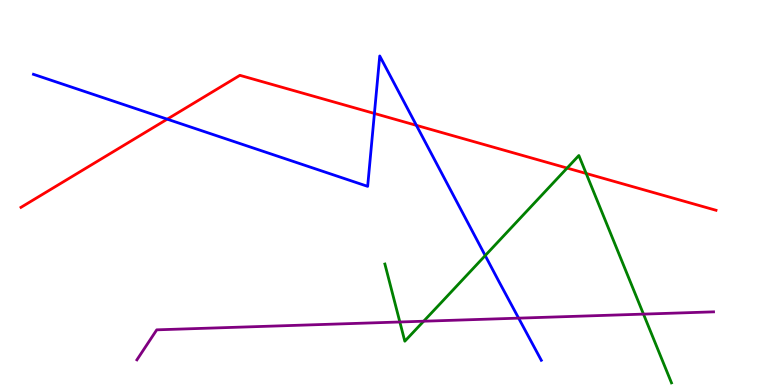[{'lines': ['blue', 'red'], 'intersections': [{'x': 2.16, 'y': 6.9}, {'x': 4.83, 'y': 7.05}, {'x': 5.37, 'y': 6.74}]}, {'lines': ['green', 'red'], 'intersections': [{'x': 7.32, 'y': 5.63}, {'x': 7.56, 'y': 5.49}]}, {'lines': ['purple', 'red'], 'intersections': []}, {'lines': ['blue', 'green'], 'intersections': [{'x': 6.26, 'y': 3.36}]}, {'lines': ['blue', 'purple'], 'intersections': [{'x': 6.69, 'y': 1.74}]}, {'lines': ['green', 'purple'], 'intersections': [{'x': 5.16, 'y': 1.64}, {'x': 5.47, 'y': 1.66}, {'x': 8.3, 'y': 1.84}]}]